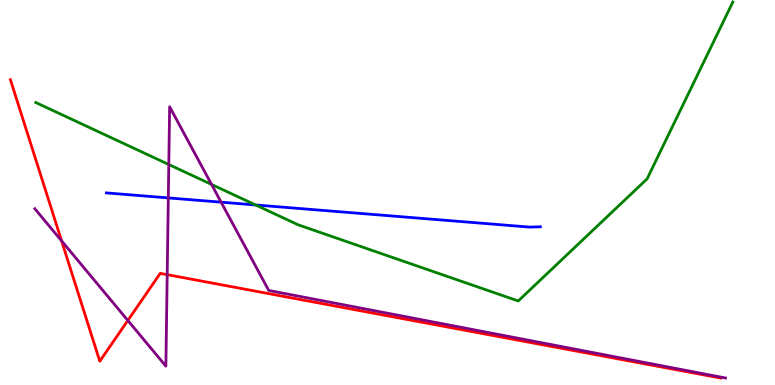[{'lines': ['blue', 'red'], 'intersections': []}, {'lines': ['green', 'red'], 'intersections': []}, {'lines': ['purple', 'red'], 'intersections': [{'x': 0.795, 'y': 3.74}, {'x': 1.65, 'y': 1.68}, {'x': 2.16, 'y': 2.87}]}, {'lines': ['blue', 'green'], 'intersections': [{'x': 3.3, 'y': 4.68}]}, {'lines': ['blue', 'purple'], 'intersections': [{'x': 2.17, 'y': 4.86}, {'x': 2.85, 'y': 4.75}]}, {'lines': ['green', 'purple'], 'intersections': [{'x': 2.18, 'y': 5.73}, {'x': 2.73, 'y': 5.21}]}]